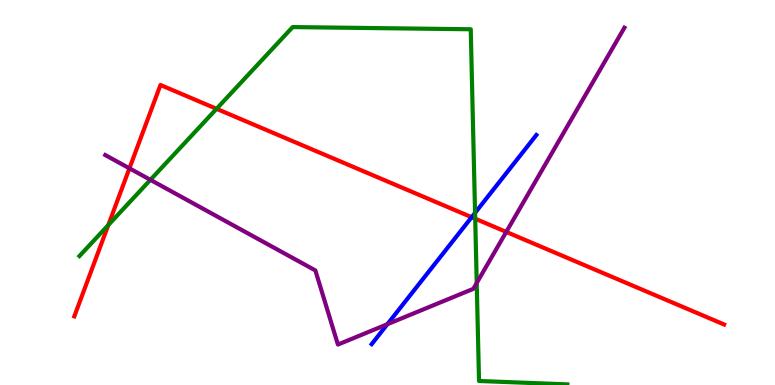[{'lines': ['blue', 'red'], 'intersections': [{'x': 6.09, 'y': 4.36}]}, {'lines': ['green', 'red'], 'intersections': [{'x': 1.4, 'y': 4.15}, {'x': 2.79, 'y': 7.17}, {'x': 6.13, 'y': 4.32}]}, {'lines': ['purple', 'red'], 'intersections': [{'x': 1.67, 'y': 5.63}, {'x': 6.53, 'y': 3.98}]}, {'lines': ['blue', 'green'], 'intersections': [{'x': 6.13, 'y': 4.47}]}, {'lines': ['blue', 'purple'], 'intersections': [{'x': 5.0, 'y': 1.58}]}, {'lines': ['green', 'purple'], 'intersections': [{'x': 1.94, 'y': 5.33}, {'x': 6.15, 'y': 2.65}]}]